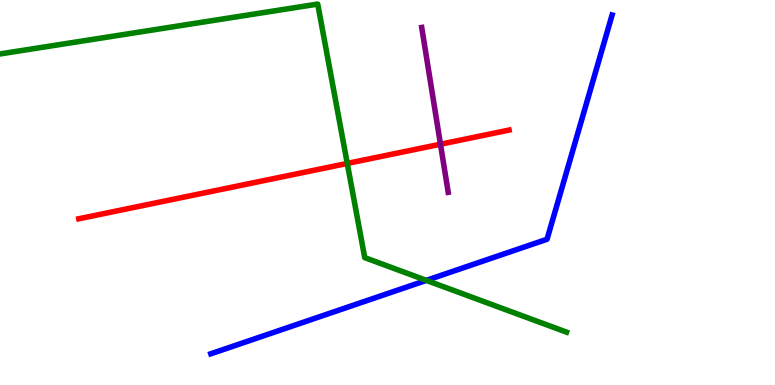[{'lines': ['blue', 'red'], 'intersections': []}, {'lines': ['green', 'red'], 'intersections': [{'x': 4.48, 'y': 5.76}]}, {'lines': ['purple', 'red'], 'intersections': [{'x': 5.68, 'y': 6.25}]}, {'lines': ['blue', 'green'], 'intersections': [{'x': 5.5, 'y': 2.72}]}, {'lines': ['blue', 'purple'], 'intersections': []}, {'lines': ['green', 'purple'], 'intersections': []}]